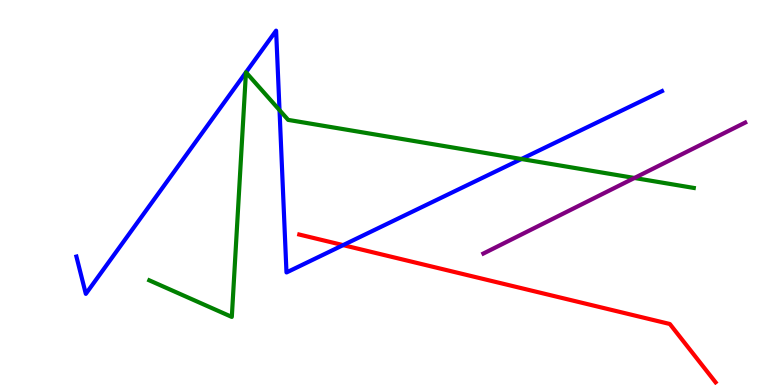[{'lines': ['blue', 'red'], 'intersections': [{'x': 4.43, 'y': 3.63}]}, {'lines': ['green', 'red'], 'intersections': []}, {'lines': ['purple', 'red'], 'intersections': []}, {'lines': ['blue', 'green'], 'intersections': [{'x': 3.17, 'y': 8.12}, {'x': 3.17, 'y': 8.12}, {'x': 3.61, 'y': 7.14}, {'x': 6.73, 'y': 5.87}]}, {'lines': ['blue', 'purple'], 'intersections': []}, {'lines': ['green', 'purple'], 'intersections': [{'x': 8.19, 'y': 5.38}]}]